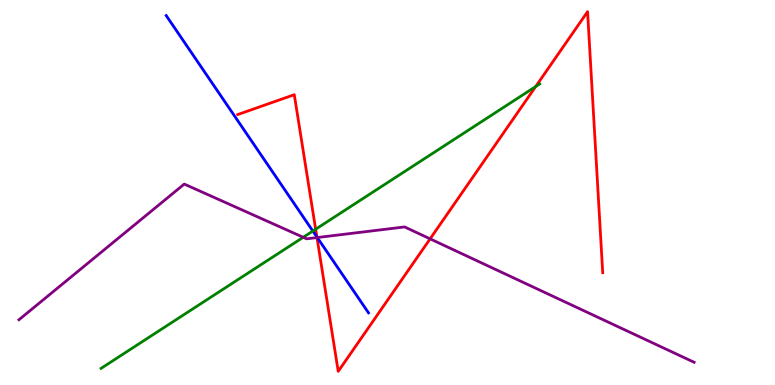[{'lines': ['blue', 'red'], 'intersections': [{'x': 4.09, 'y': 3.84}]}, {'lines': ['green', 'red'], 'intersections': [{'x': 4.07, 'y': 4.05}, {'x': 6.91, 'y': 7.75}]}, {'lines': ['purple', 'red'], 'intersections': [{'x': 4.09, 'y': 3.83}, {'x': 5.55, 'y': 3.8}]}, {'lines': ['blue', 'green'], 'intersections': [{'x': 4.04, 'y': 4.0}]}, {'lines': ['blue', 'purple'], 'intersections': [{'x': 4.09, 'y': 3.83}]}, {'lines': ['green', 'purple'], 'intersections': [{'x': 3.91, 'y': 3.84}]}]